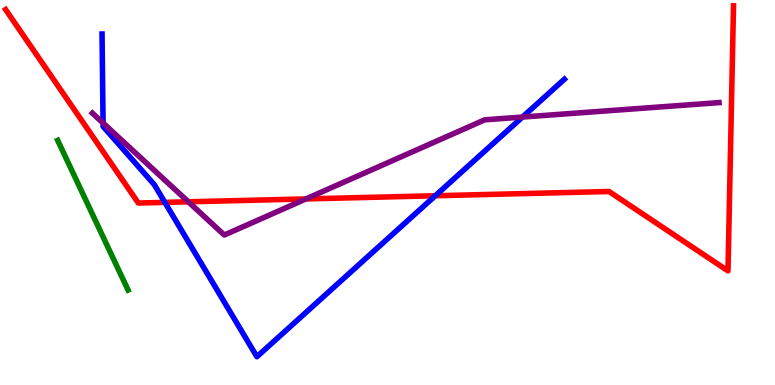[{'lines': ['blue', 'red'], 'intersections': [{'x': 2.13, 'y': 4.74}, {'x': 5.62, 'y': 4.92}]}, {'lines': ['green', 'red'], 'intersections': []}, {'lines': ['purple', 'red'], 'intersections': [{'x': 2.43, 'y': 4.76}, {'x': 3.95, 'y': 4.83}]}, {'lines': ['blue', 'green'], 'intersections': []}, {'lines': ['blue', 'purple'], 'intersections': [{'x': 1.33, 'y': 6.8}, {'x': 6.74, 'y': 6.96}]}, {'lines': ['green', 'purple'], 'intersections': []}]